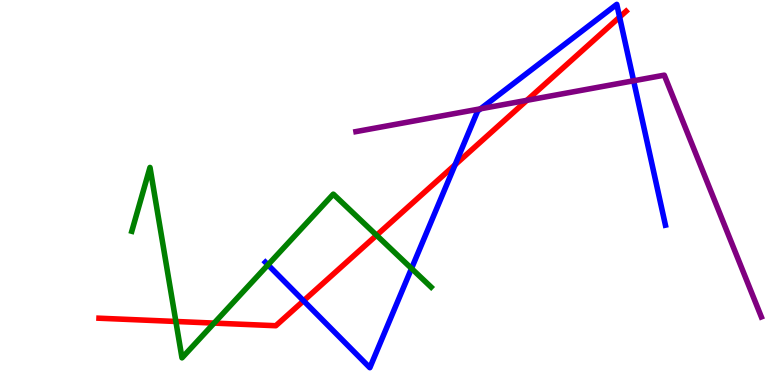[{'lines': ['blue', 'red'], 'intersections': [{'x': 3.92, 'y': 2.19}, {'x': 5.87, 'y': 5.72}, {'x': 7.99, 'y': 9.56}]}, {'lines': ['green', 'red'], 'intersections': [{'x': 2.27, 'y': 1.65}, {'x': 2.76, 'y': 1.61}, {'x': 4.86, 'y': 3.89}]}, {'lines': ['purple', 'red'], 'intersections': [{'x': 6.8, 'y': 7.39}]}, {'lines': ['blue', 'green'], 'intersections': [{'x': 3.46, 'y': 3.12}, {'x': 5.31, 'y': 3.03}]}, {'lines': ['blue', 'purple'], 'intersections': [{'x': 6.2, 'y': 7.17}, {'x': 8.18, 'y': 7.9}]}, {'lines': ['green', 'purple'], 'intersections': []}]